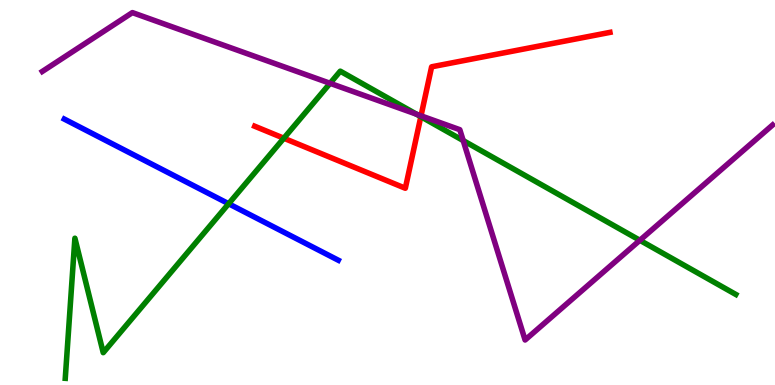[{'lines': ['blue', 'red'], 'intersections': []}, {'lines': ['green', 'red'], 'intersections': [{'x': 3.66, 'y': 6.41}, {'x': 5.43, 'y': 6.97}]}, {'lines': ['purple', 'red'], 'intersections': [{'x': 5.43, 'y': 6.99}]}, {'lines': ['blue', 'green'], 'intersections': [{'x': 2.95, 'y': 4.71}]}, {'lines': ['blue', 'purple'], 'intersections': []}, {'lines': ['green', 'purple'], 'intersections': [{'x': 4.26, 'y': 7.84}, {'x': 5.37, 'y': 7.03}, {'x': 5.98, 'y': 6.35}, {'x': 8.26, 'y': 3.76}]}]